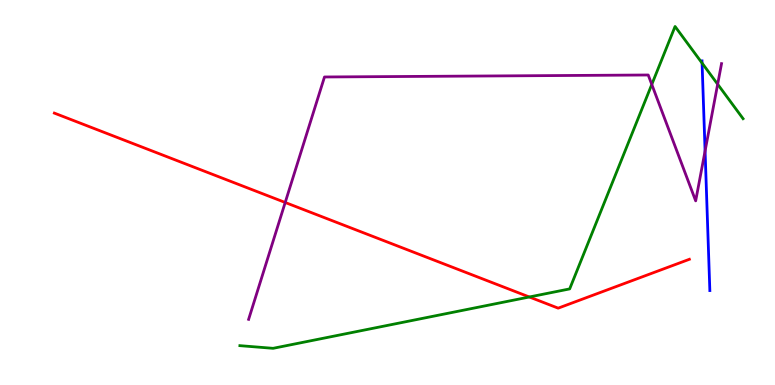[{'lines': ['blue', 'red'], 'intersections': []}, {'lines': ['green', 'red'], 'intersections': [{'x': 6.83, 'y': 2.29}]}, {'lines': ['purple', 'red'], 'intersections': [{'x': 3.68, 'y': 4.74}]}, {'lines': ['blue', 'green'], 'intersections': [{'x': 9.06, 'y': 8.36}]}, {'lines': ['blue', 'purple'], 'intersections': [{'x': 9.1, 'y': 6.08}]}, {'lines': ['green', 'purple'], 'intersections': [{'x': 8.41, 'y': 7.81}, {'x': 9.26, 'y': 7.81}]}]